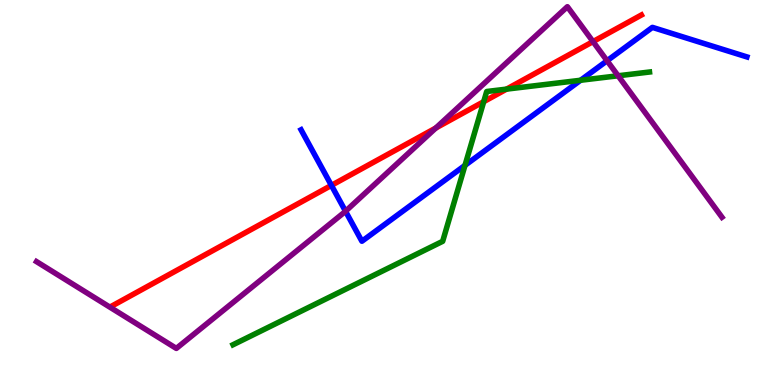[{'lines': ['blue', 'red'], 'intersections': [{'x': 4.28, 'y': 5.18}]}, {'lines': ['green', 'red'], 'intersections': [{'x': 6.24, 'y': 7.36}, {'x': 6.54, 'y': 7.68}]}, {'lines': ['purple', 'red'], 'intersections': [{'x': 5.62, 'y': 6.68}, {'x': 7.65, 'y': 8.92}]}, {'lines': ['blue', 'green'], 'intersections': [{'x': 6.0, 'y': 5.71}, {'x': 7.49, 'y': 7.92}]}, {'lines': ['blue', 'purple'], 'intersections': [{'x': 4.46, 'y': 4.51}, {'x': 7.83, 'y': 8.42}]}, {'lines': ['green', 'purple'], 'intersections': [{'x': 7.98, 'y': 8.03}]}]